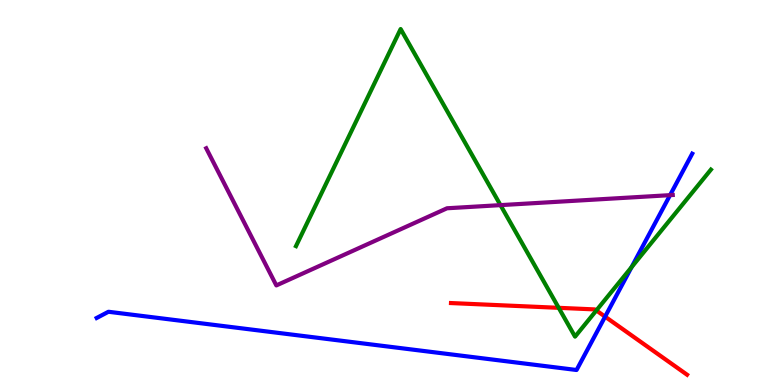[{'lines': ['blue', 'red'], 'intersections': [{'x': 7.81, 'y': 1.78}]}, {'lines': ['green', 'red'], 'intersections': [{'x': 7.21, 'y': 2.0}, {'x': 7.69, 'y': 1.94}]}, {'lines': ['purple', 'red'], 'intersections': []}, {'lines': ['blue', 'green'], 'intersections': [{'x': 8.15, 'y': 3.06}]}, {'lines': ['blue', 'purple'], 'intersections': [{'x': 8.65, 'y': 4.93}]}, {'lines': ['green', 'purple'], 'intersections': [{'x': 6.46, 'y': 4.67}]}]